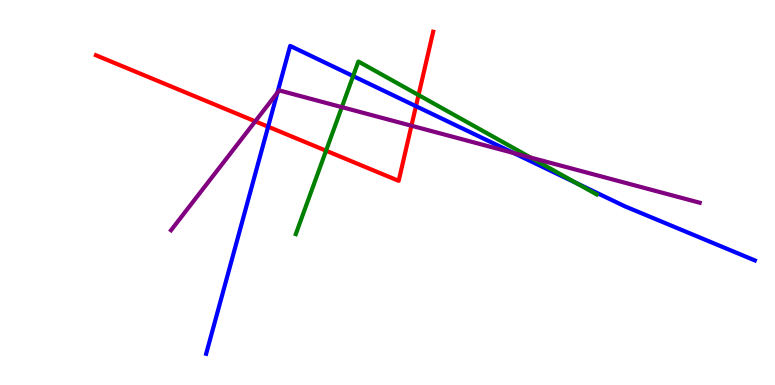[{'lines': ['blue', 'red'], 'intersections': [{'x': 3.46, 'y': 6.71}, {'x': 5.37, 'y': 7.24}]}, {'lines': ['green', 'red'], 'intersections': [{'x': 4.21, 'y': 6.09}, {'x': 5.4, 'y': 7.53}]}, {'lines': ['purple', 'red'], 'intersections': [{'x': 3.29, 'y': 6.85}, {'x': 5.31, 'y': 6.73}]}, {'lines': ['blue', 'green'], 'intersections': [{'x': 4.56, 'y': 8.02}, {'x': 7.44, 'y': 5.25}]}, {'lines': ['blue', 'purple'], 'intersections': [{'x': 3.58, 'y': 7.59}, {'x': 6.63, 'y': 6.02}]}, {'lines': ['green', 'purple'], 'intersections': [{'x': 4.41, 'y': 7.22}, {'x': 6.85, 'y': 5.91}]}]